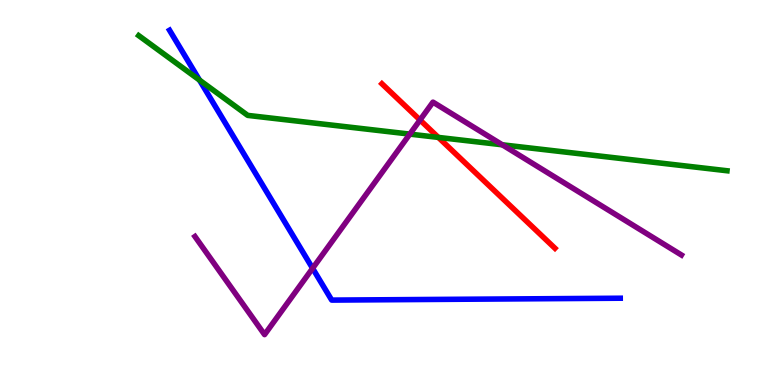[{'lines': ['blue', 'red'], 'intersections': []}, {'lines': ['green', 'red'], 'intersections': [{'x': 5.66, 'y': 6.43}]}, {'lines': ['purple', 'red'], 'intersections': [{'x': 5.42, 'y': 6.88}]}, {'lines': ['blue', 'green'], 'intersections': [{'x': 2.57, 'y': 7.92}]}, {'lines': ['blue', 'purple'], 'intersections': [{'x': 4.03, 'y': 3.03}]}, {'lines': ['green', 'purple'], 'intersections': [{'x': 5.29, 'y': 6.52}, {'x': 6.48, 'y': 6.24}]}]